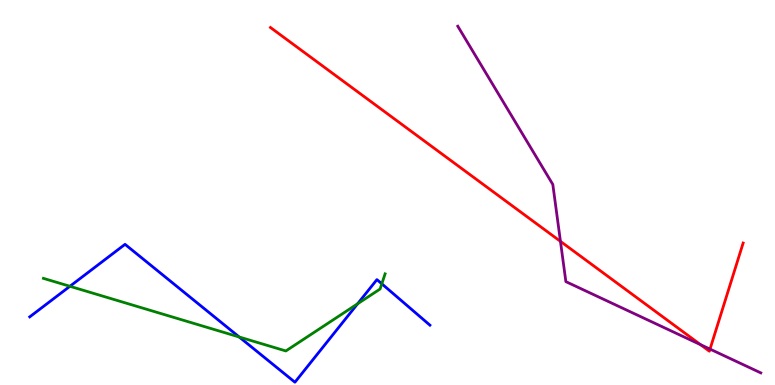[{'lines': ['blue', 'red'], 'intersections': []}, {'lines': ['green', 'red'], 'intersections': []}, {'lines': ['purple', 'red'], 'intersections': [{'x': 7.23, 'y': 3.73}, {'x': 9.04, 'y': 1.05}, {'x': 9.16, 'y': 0.932}]}, {'lines': ['blue', 'green'], 'intersections': [{'x': 0.902, 'y': 2.56}, {'x': 3.09, 'y': 1.25}, {'x': 4.61, 'y': 2.11}, {'x': 4.93, 'y': 2.63}]}, {'lines': ['blue', 'purple'], 'intersections': []}, {'lines': ['green', 'purple'], 'intersections': []}]